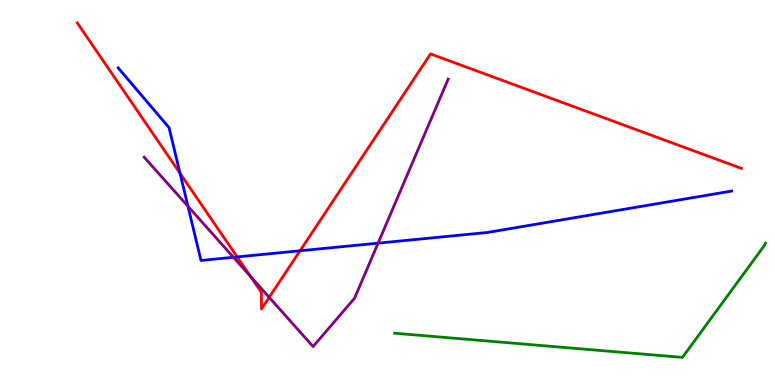[{'lines': ['blue', 'red'], 'intersections': [{'x': 2.32, 'y': 5.5}, {'x': 3.06, 'y': 3.33}, {'x': 3.87, 'y': 3.49}]}, {'lines': ['green', 'red'], 'intersections': []}, {'lines': ['purple', 'red'], 'intersections': [{'x': 3.23, 'y': 2.82}, {'x': 3.47, 'y': 2.28}]}, {'lines': ['blue', 'green'], 'intersections': []}, {'lines': ['blue', 'purple'], 'intersections': [{'x': 2.43, 'y': 4.64}, {'x': 3.01, 'y': 3.32}, {'x': 4.88, 'y': 3.68}]}, {'lines': ['green', 'purple'], 'intersections': []}]